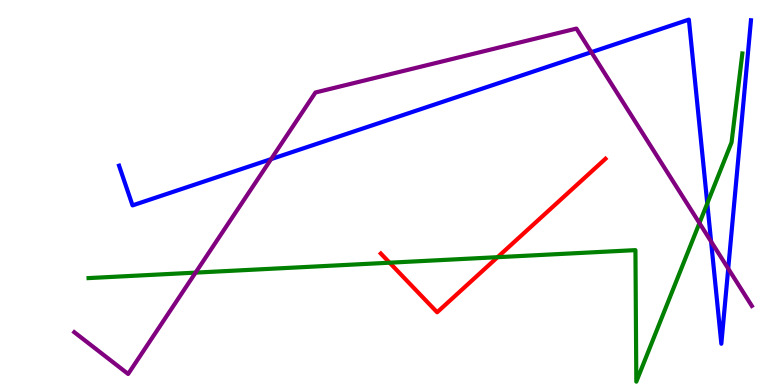[{'lines': ['blue', 'red'], 'intersections': []}, {'lines': ['green', 'red'], 'intersections': [{'x': 5.03, 'y': 3.18}, {'x': 6.42, 'y': 3.32}]}, {'lines': ['purple', 'red'], 'intersections': []}, {'lines': ['blue', 'green'], 'intersections': [{'x': 9.13, 'y': 4.72}]}, {'lines': ['blue', 'purple'], 'intersections': [{'x': 3.5, 'y': 5.87}, {'x': 7.63, 'y': 8.64}, {'x': 9.18, 'y': 3.73}, {'x': 9.4, 'y': 3.02}]}, {'lines': ['green', 'purple'], 'intersections': [{'x': 2.52, 'y': 2.92}, {'x': 9.03, 'y': 4.21}]}]